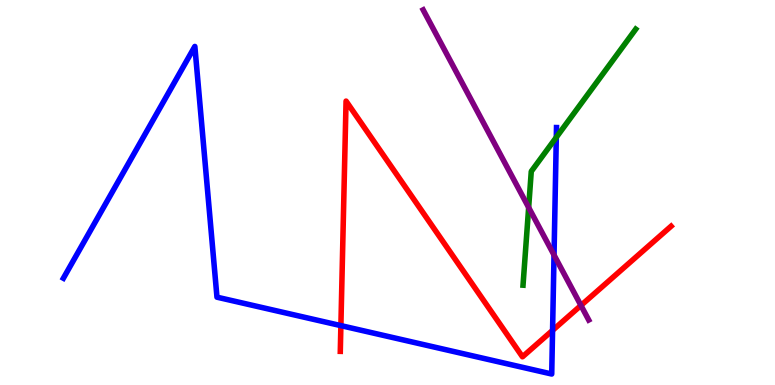[{'lines': ['blue', 'red'], 'intersections': [{'x': 4.4, 'y': 1.54}, {'x': 7.13, 'y': 1.42}]}, {'lines': ['green', 'red'], 'intersections': []}, {'lines': ['purple', 'red'], 'intersections': [{'x': 7.5, 'y': 2.07}]}, {'lines': ['blue', 'green'], 'intersections': [{'x': 7.18, 'y': 6.43}]}, {'lines': ['blue', 'purple'], 'intersections': [{'x': 7.15, 'y': 3.38}]}, {'lines': ['green', 'purple'], 'intersections': [{'x': 6.82, 'y': 4.61}]}]